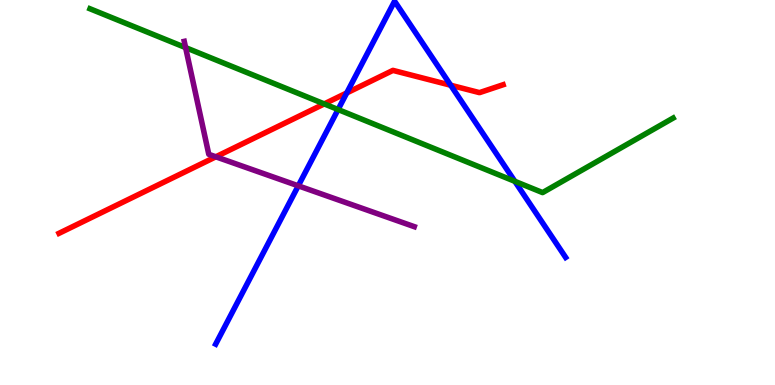[{'lines': ['blue', 'red'], 'intersections': [{'x': 4.47, 'y': 7.59}, {'x': 5.82, 'y': 7.79}]}, {'lines': ['green', 'red'], 'intersections': [{'x': 4.18, 'y': 7.3}]}, {'lines': ['purple', 'red'], 'intersections': [{'x': 2.78, 'y': 5.93}]}, {'lines': ['blue', 'green'], 'intersections': [{'x': 4.36, 'y': 7.15}, {'x': 6.64, 'y': 5.29}]}, {'lines': ['blue', 'purple'], 'intersections': [{'x': 3.85, 'y': 5.17}]}, {'lines': ['green', 'purple'], 'intersections': [{'x': 2.39, 'y': 8.76}]}]